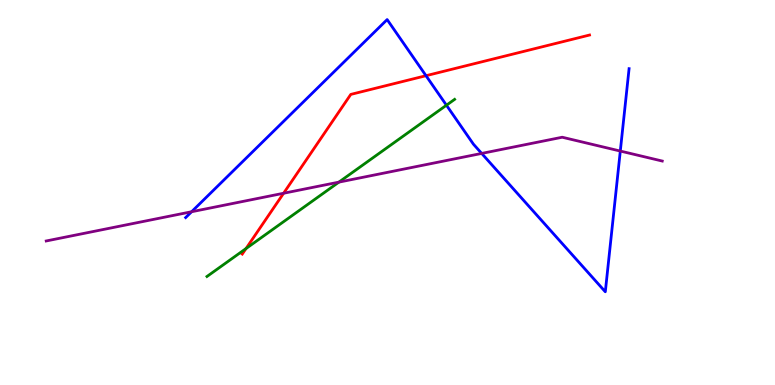[{'lines': ['blue', 'red'], 'intersections': [{'x': 5.5, 'y': 8.03}]}, {'lines': ['green', 'red'], 'intersections': [{'x': 3.17, 'y': 3.54}]}, {'lines': ['purple', 'red'], 'intersections': [{'x': 3.66, 'y': 4.98}]}, {'lines': ['blue', 'green'], 'intersections': [{'x': 5.76, 'y': 7.27}]}, {'lines': ['blue', 'purple'], 'intersections': [{'x': 2.47, 'y': 4.5}, {'x': 6.22, 'y': 6.01}, {'x': 8.0, 'y': 6.08}]}, {'lines': ['green', 'purple'], 'intersections': [{'x': 4.37, 'y': 5.27}]}]